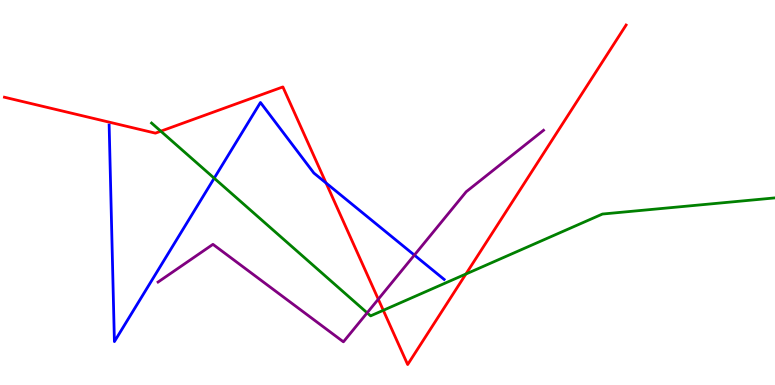[{'lines': ['blue', 'red'], 'intersections': [{'x': 4.21, 'y': 5.25}]}, {'lines': ['green', 'red'], 'intersections': [{'x': 2.07, 'y': 6.59}, {'x': 4.95, 'y': 1.94}, {'x': 6.01, 'y': 2.88}]}, {'lines': ['purple', 'red'], 'intersections': [{'x': 4.88, 'y': 2.23}]}, {'lines': ['blue', 'green'], 'intersections': [{'x': 2.76, 'y': 5.37}]}, {'lines': ['blue', 'purple'], 'intersections': [{'x': 5.35, 'y': 3.37}]}, {'lines': ['green', 'purple'], 'intersections': [{'x': 4.74, 'y': 1.87}]}]